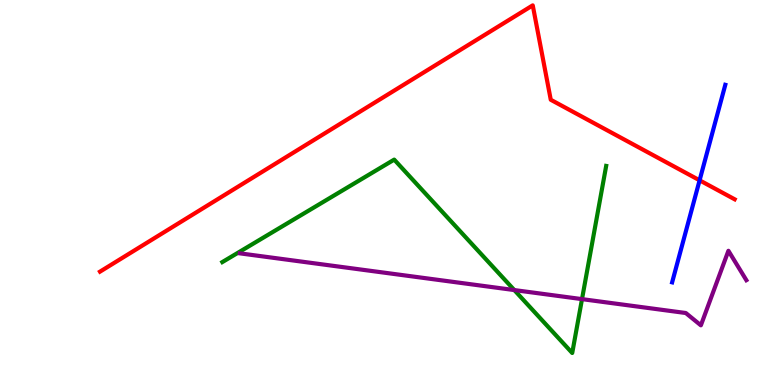[{'lines': ['blue', 'red'], 'intersections': [{'x': 9.03, 'y': 5.32}]}, {'lines': ['green', 'red'], 'intersections': []}, {'lines': ['purple', 'red'], 'intersections': []}, {'lines': ['blue', 'green'], 'intersections': []}, {'lines': ['blue', 'purple'], 'intersections': []}, {'lines': ['green', 'purple'], 'intersections': [{'x': 6.64, 'y': 2.47}, {'x': 7.51, 'y': 2.23}]}]